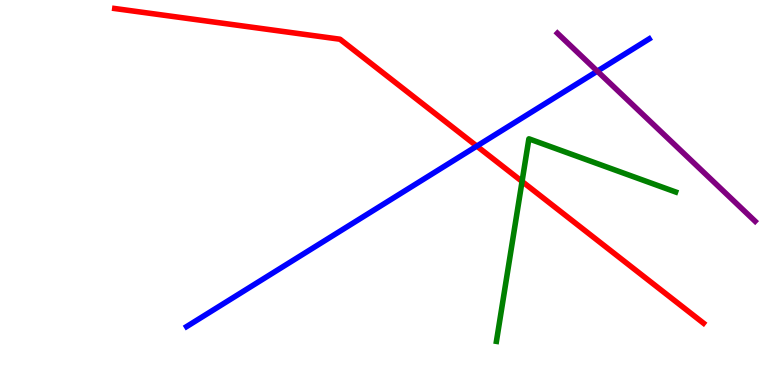[{'lines': ['blue', 'red'], 'intersections': [{'x': 6.15, 'y': 6.21}]}, {'lines': ['green', 'red'], 'intersections': [{'x': 6.74, 'y': 5.29}]}, {'lines': ['purple', 'red'], 'intersections': []}, {'lines': ['blue', 'green'], 'intersections': []}, {'lines': ['blue', 'purple'], 'intersections': [{'x': 7.71, 'y': 8.15}]}, {'lines': ['green', 'purple'], 'intersections': []}]